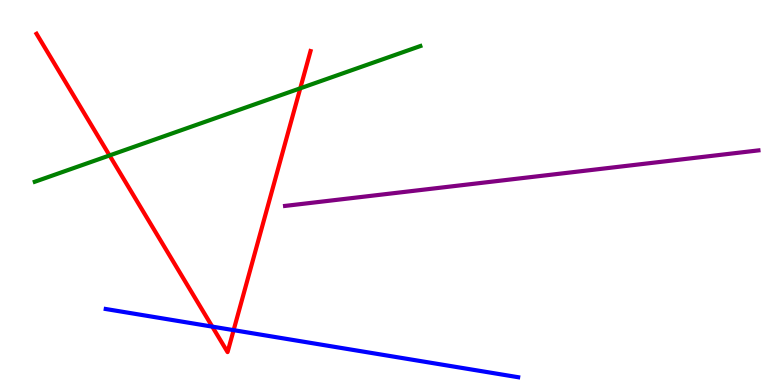[{'lines': ['blue', 'red'], 'intersections': [{'x': 2.74, 'y': 1.52}, {'x': 3.01, 'y': 1.42}]}, {'lines': ['green', 'red'], 'intersections': [{'x': 1.41, 'y': 5.96}, {'x': 3.87, 'y': 7.71}]}, {'lines': ['purple', 'red'], 'intersections': []}, {'lines': ['blue', 'green'], 'intersections': []}, {'lines': ['blue', 'purple'], 'intersections': []}, {'lines': ['green', 'purple'], 'intersections': []}]